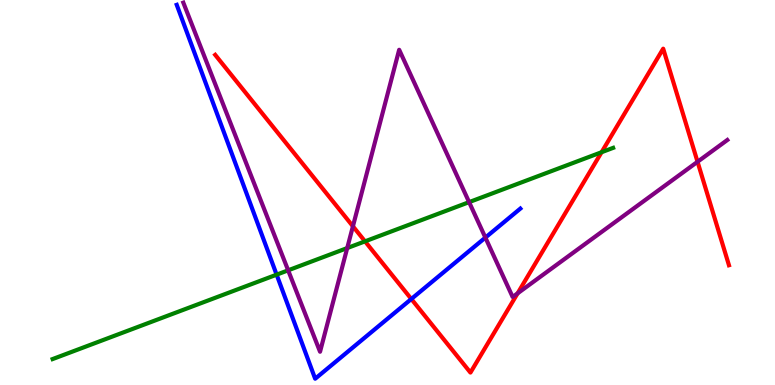[{'lines': ['blue', 'red'], 'intersections': [{'x': 5.31, 'y': 2.23}]}, {'lines': ['green', 'red'], 'intersections': [{'x': 4.71, 'y': 3.73}, {'x': 7.76, 'y': 6.05}]}, {'lines': ['purple', 'red'], 'intersections': [{'x': 4.55, 'y': 4.12}, {'x': 6.68, 'y': 2.38}, {'x': 9.0, 'y': 5.8}]}, {'lines': ['blue', 'green'], 'intersections': [{'x': 3.57, 'y': 2.87}]}, {'lines': ['blue', 'purple'], 'intersections': [{'x': 6.26, 'y': 3.83}]}, {'lines': ['green', 'purple'], 'intersections': [{'x': 3.72, 'y': 2.98}, {'x': 4.48, 'y': 3.56}, {'x': 6.05, 'y': 4.75}]}]